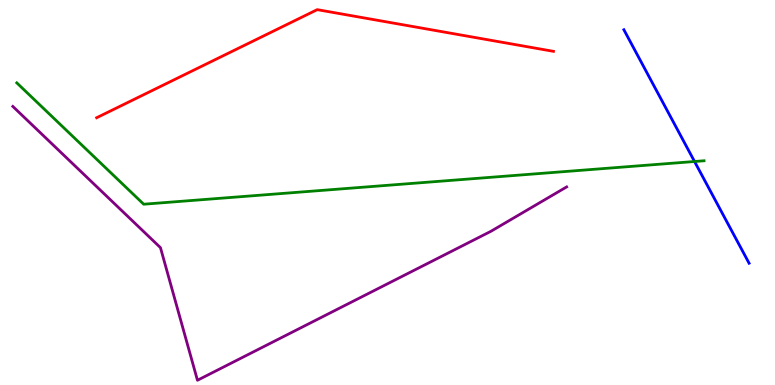[{'lines': ['blue', 'red'], 'intersections': []}, {'lines': ['green', 'red'], 'intersections': []}, {'lines': ['purple', 'red'], 'intersections': []}, {'lines': ['blue', 'green'], 'intersections': [{'x': 8.96, 'y': 5.81}]}, {'lines': ['blue', 'purple'], 'intersections': []}, {'lines': ['green', 'purple'], 'intersections': []}]